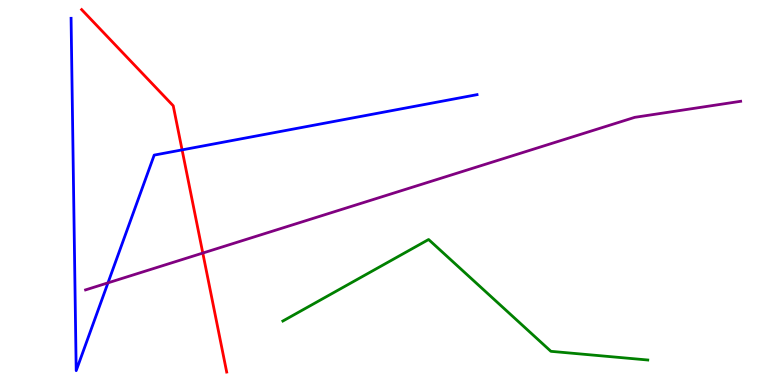[{'lines': ['blue', 'red'], 'intersections': [{'x': 2.35, 'y': 6.11}]}, {'lines': ['green', 'red'], 'intersections': []}, {'lines': ['purple', 'red'], 'intersections': [{'x': 2.62, 'y': 3.43}]}, {'lines': ['blue', 'green'], 'intersections': []}, {'lines': ['blue', 'purple'], 'intersections': [{'x': 1.39, 'y': 2.65}]}, {'lines': ['green', 'purple'], 'intersections': []}]